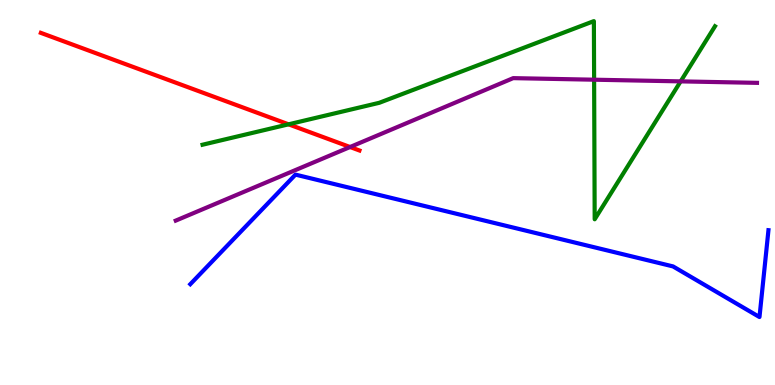[{'lines': ['blue', 'red'], 'intersections': []}, {'lines': ['green', 'red'], 'intersections': [{'x': 3.72, 'y': 6.77}]}, {'lines': ['purple', 'red'], 'intersections': [{'x': 4.52, 'y': 6.18}]}, {'lines': ['blue', 'green'], 'intersections': []}, {'lines': ['blue', 'purple'], 'intersections': []}, {'lines': ['green', 'purple'], 'intersections': [{'x': 7.67, 'y': 7.93}, {'x': 8.78, 'y': 7.89}]}]